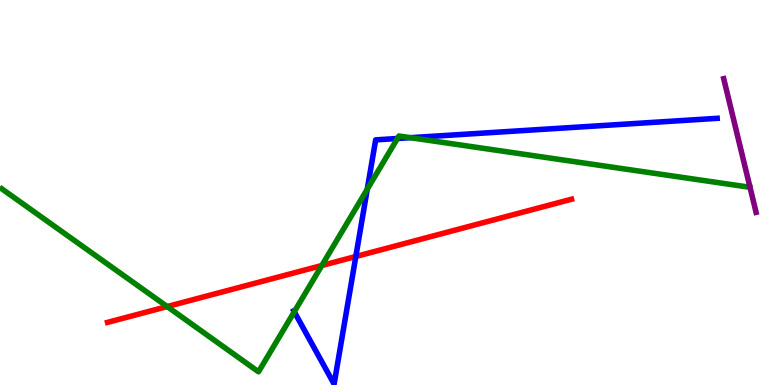[{'lines': ['blue', 'red'], 'intersections': [{'x': 4.59, 'y': 3.34}]}, {'lines': ['green', 'red'], 'intersections': [{'x': 2.16, 'y': 2.04}, {'x': 4.15, 'y': 3.1}]}, {'lines': ['purple', 'red'], 'intersections': []}, {'lines': ['blue', 'green'], 'intersections': [{'x': 3.8, 'y': 1.9}, {'x': 4.74, 'y': 5.09}, {'x': 5.13, 'y': 6.4}, {'x': 5.3, 'y': 6.42}]}, {'lines': ['blue', 'purple'], 'intersections': []}, {'lines': ['green', 'purple'], 'intersections': []}]